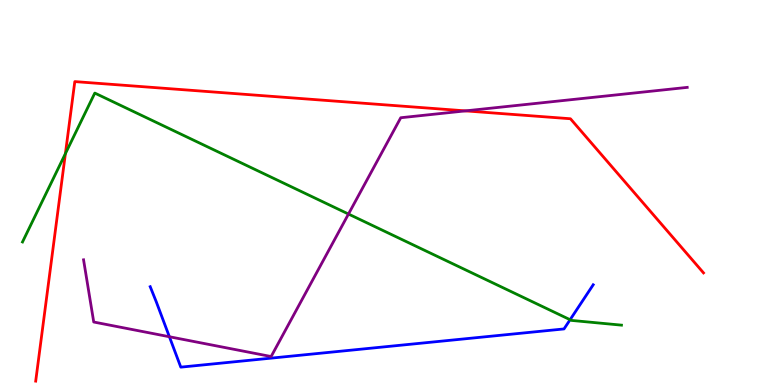[{'lines': ['blue', 'red'], 'intersections': []}, {'lines': ['green', 'red'], 'intersections': [{'x': 0.844, 'y': 6.01}]}, {'lines': ['purple', 'red'], 'intersections': [{'x': 6.01, 'y': 7.12}]}, {'lines': ['blue', 'green'], 'intersections': [{'x': 7.36, 'y': 1.7}]}, {'lines': ['blue', 'purple'], 'intersections': [{'x': 2.19, 'y': 1.25}]}, {'lines': ['green', 'purple'], 'intersections': [{'x': 4.5, 'y': 4.44}]}]